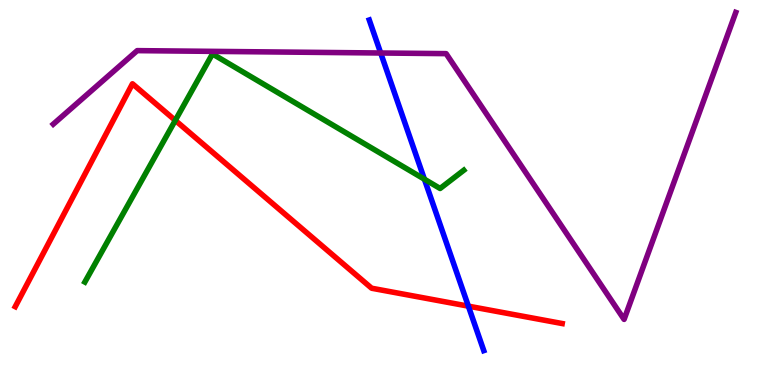[{'lines': ['blue', 'red'], 'intersections': [{'x': 6.04, 'y': 2.05}]}, {'lines': ['green', 'red'], 'intersections': [{'x': 2.26, 'y': 6.87}]}, {'lines': ['purple', 'red'], 'intersections': []}, {'lines': ['blue', 'green'], 'intersections': [{'x': 5.48, 'y': 5.35}]}, {'lines': ['blue', 'purple'], 'intersections': [{'x': 4.91, 'y': 8.62}]}, {'lines': ['green', 'purple'], 'intersections': []}]